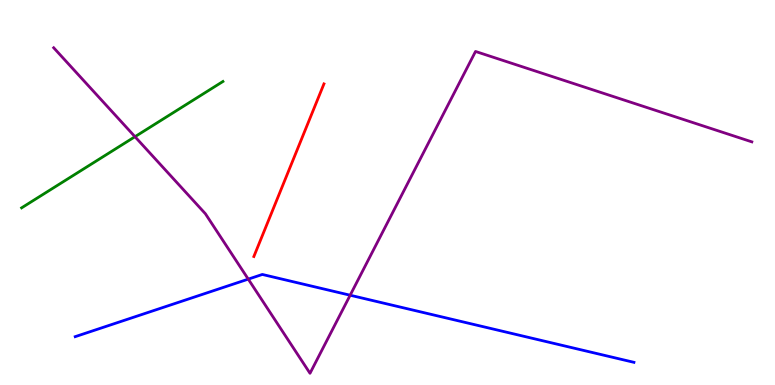[{'lines': ['blue', 'red'], 'intersections': []}, {'lines': ['green', 'red'], 'intersections': []}, {'lines': ['purple', 'red'], 'intersections': []}, {'lines': ['blue', 'green'], 'intersections': []}, {'lines': ['blue', 'purple'], 'intersections': [{'x': 3.2, 'y': 2.75}, {'x': 4.52, 'y': 2.33}]}, {'lines': ['green', 'purple'], 'intersections': [{'x': 1.74, 'y': 6.45}]}]